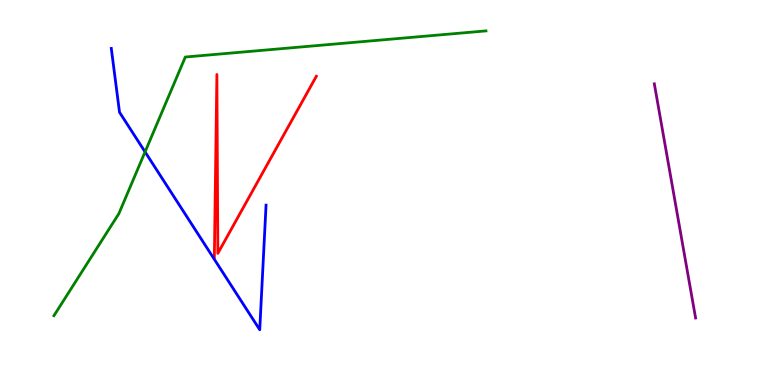[{'lines': ['blue', 'red'], 'intersections': []}, {'lines': ['green', 'red'], 'intersections': []}, {'lines': ['purple', 'red'], 'intersections': []}, {'lines': ['blue', 'green'], 'intersections': [{'x': 1.87, 'y': 6.05}]}, {'lines': ['blue', 'purple'], 'intersections': []}, {'lines': ['green', 'purple'], 'intersections': []}]